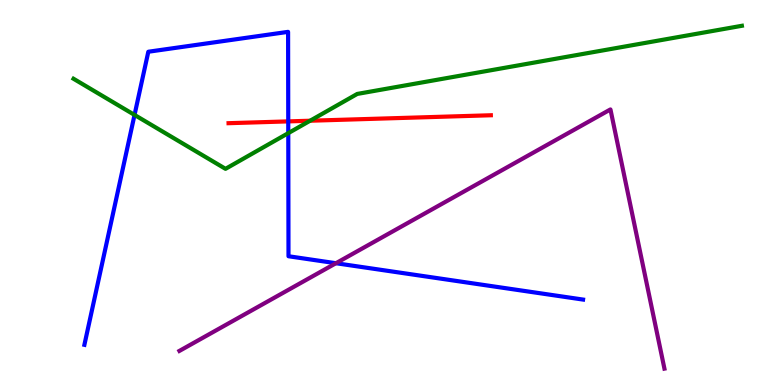[{'lines': ['blue', 'red'], 'intersections': [{'x': 3.72, 'y': 6.85}]}, {'lines': ['green', 'red'], 'intersections': [{'x': 4.0, 'y': 6.86}]}, {'lines': ['purple', 'red'], 'intersections': []}, {'lines': ['blue', 'green'], 'intersections': [{'x': 1.74, 'y': 7.02}, {'x': 3.72, 'y': 6.54}]}, {'lines': ['blue', 'purple'], 'intersections': [{'x': 4.33, 'y': 3.16}]}, {'lines': ['green', 'purple'], 'intersections': []}]